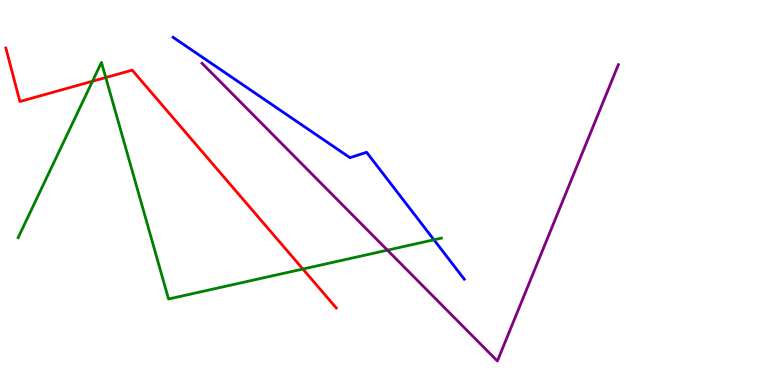[{'lines': ['blue', 'red'], 'intersections': []}, {'lines': ['green', 'red'], 'intersections': [{'x': 1.19, 'y': 7.89}, {'x': 1.36, 'y': 7.99}, {'x': 3.91, 'y': 3.01}]}, {'lines': ['purple', 'red'], 'intersections': []}, {'lines': ['blue', 'green'], 'intersections': [{'x': 5.6, 'y': 3.77}]}, {'lines': ['blue', 'purple'], 'intersections': []}, {'lines': ['green', 'purple'], 'intersections': [{'x': 5.0, 'y': 3.5}]}]